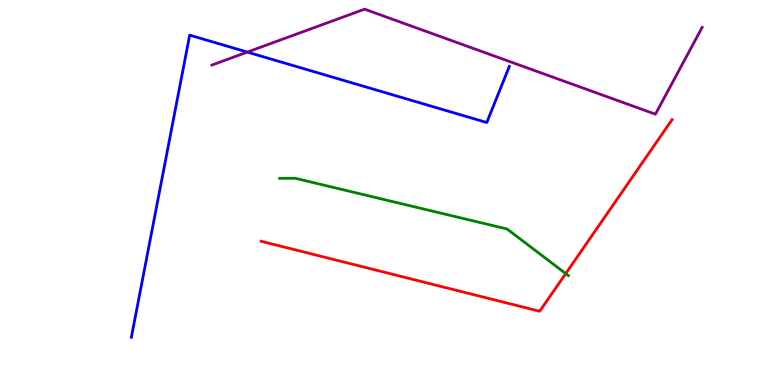[{'lines': ['blue', 'red'], 'intersections': []}, {'lines': ['green', 'red'], 'intersections': [{'x': 7.3, 'y': 2.89}]}, {'lines': ['purple', 'red'], 'intersections': []}, {'lines': ['blue', 'green'], 'intersections': []}, {'lines': ['blue', 'purple'], 'intersections': [{'x': 3.19, 'y': 8.65}]}, {'lines': ['green', 'purple'], 'intersections': []}]